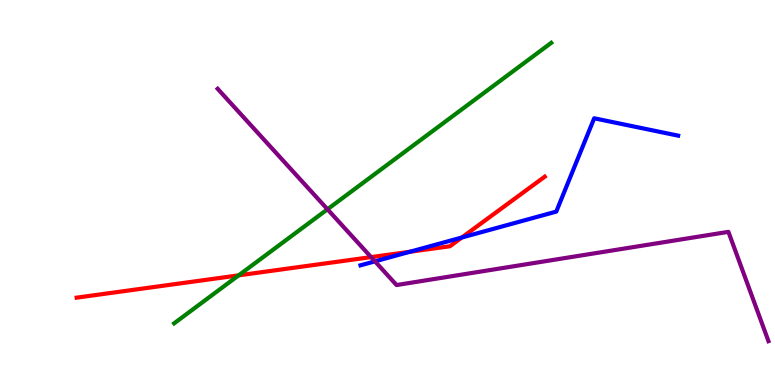[{'lines': ['blue', 'red'], 'intersections': [{'x': 5.29, 'y': 3.46}, {'x': 5.96, 'y': 3.83}]}, {'lines': ['green', 'red'], 'intersections': [{'x': 3.08, 'y': 2.85}]}, {'lines': ['purple', 'red'], 'intersections': [{'x': 4.79, 'y': 3.32}]}, {'lines': ['blue', 'green'], 'intersections': []}, {'lines': ['blue', 'purple'], 'intersections': [{'x': 4.84, 'y': 3.21}]}, {'lines': ['green', 'purple'], 'intersections': [{'x': 4.23, 'y': 4.56}]}]